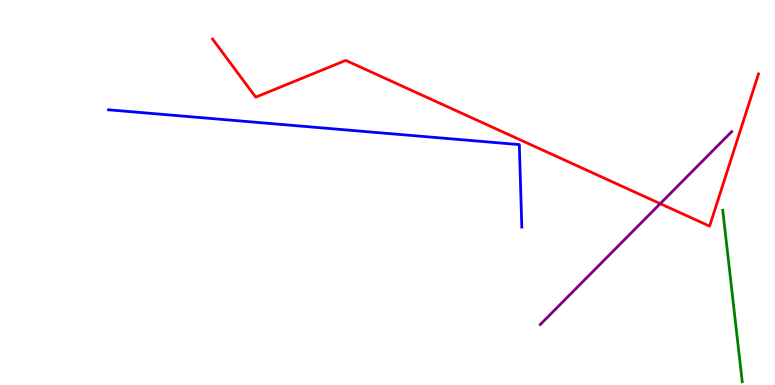[{'lines': ['blue', 'red'], 'intersections': []}, {'lines': ['green', 'red'], 'intersections': []}, {'lines': ['purple', 'red'], 'intersections': [{'x': 8.52, 'y': 4.71}]}, {'lines': ['blue', 'green'], 'intersections': []}, {'lines': ['blue', 'purple'], 'intersections': []}, {'lines': ['green', 'purple'], 'intersections': []}]